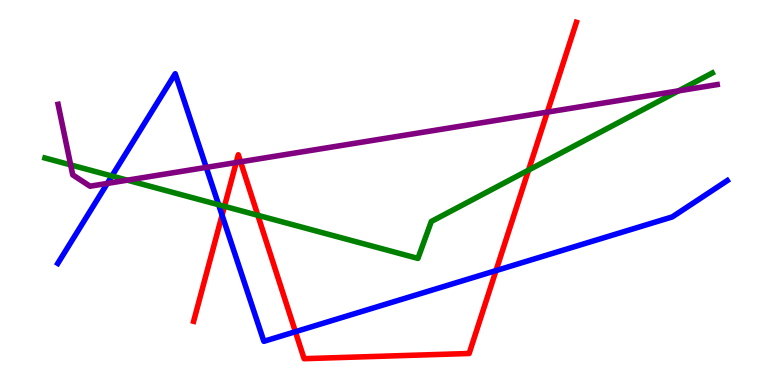[{'lines': ['blue', 'red'], 'intersections': [{'x': 2.87, 'y': 4.41}, {'x': 3.81, 'y': 1.38}, {'x': 6.4, 'y': 2.97}]}, {'lines': ['green', 'red'], 'intersections': [{'x': 2.9, 'y': 4.64}, {'x': 3.33, 'y': 4.41}, {'x': 6.82, 'y': 5.58}]}, {'lines': ['purple', 'red'], 'intersections': [{'x': 3.05, 'y': 5.78}, {'x': 3.1, 'y': 5.8}, {'x': 7.06, 'y': 7.09}]}, {'lines': ['blue', 'green'], 'intersections': [{'x': 1.44, 'y': 5.43}, {'x': 2.82, 'y': 4.68}]}, {'lines': ['blue', 'purple'], 'intersections': [{'x': 1.38, 'y': 5.24}, {'x': 2.66, 'y': 5.65}]}, {'lines': ['green', 'purple'], 'intersections': [{'x': 0.912, 'y': 5.72}, {'x': 1.64, 'y': 5.32}, {'x': 8.75, 'y': 7.64}]}]